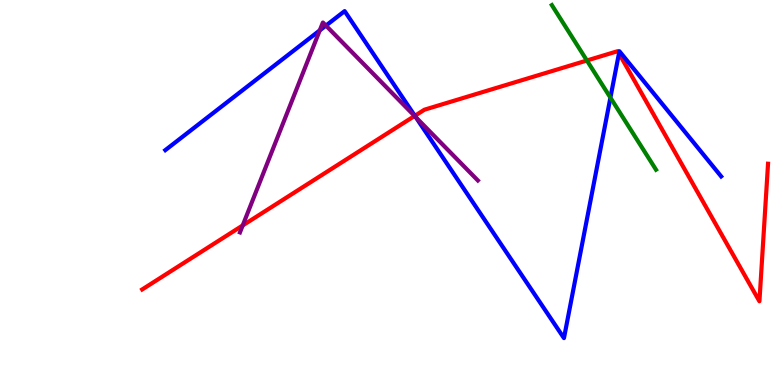[{'lines': ['blue', 'red'], 'intersections': [{'x': 5.35, 'y': 6.99}, {'x': 7.99, 'y': 8.61}]}, {'lines': ['green', 'red'], 'intersections': [{'x': 7.57, 'y': 8.43}]}, {'lines': ['purple', 'red'], 'intersections': [{'x': 3.13, 'y': 4.14}, {'x': 5.35, 'y': 6.99}]}, {'lines': ['blue', 'green'], 'intersections': [{'x': 7.88, 'y': 7.46}]}, {'lines': ['blue', 'purple'], 'intersections': [{'x': 4.13, 'y': 9.21}, {'x': 4.21, 'y': 9.34}, {'x': 5.36, 'y': 6.96}]}, {'lines': ['green', 'purple'], 'intersections': []}]